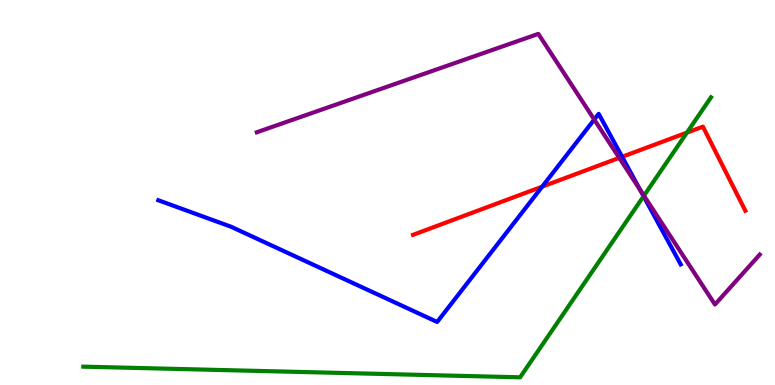[{'lines': ['blue', 'red'], 'intersections': [{'x': 7.0, 'y': 5.15}, {'x': 8.03, 'y': 5.93}]}, {'lines': ['green', 'red'], 'intersections': [{'x': 8.86, 'y': 6.56}]}, {'lines': ['purple', 'red'], 'intersections': [{'x': 7.99, 'y': 5.9}]}, {'lines': ['blue', 'green'], 'intersections': [{'x': 8.3, 'y': 4.9}]}, {'lines': ['blue', 'purple'], 'intersections': [{'x': 7.67, 'y': 6.89}, {'x': 8.26, 'y': 5.07}]}, {'lines': ['green', 'purple'], 'intersections': [{'x': 8.31, 'y': 4.92}]}]